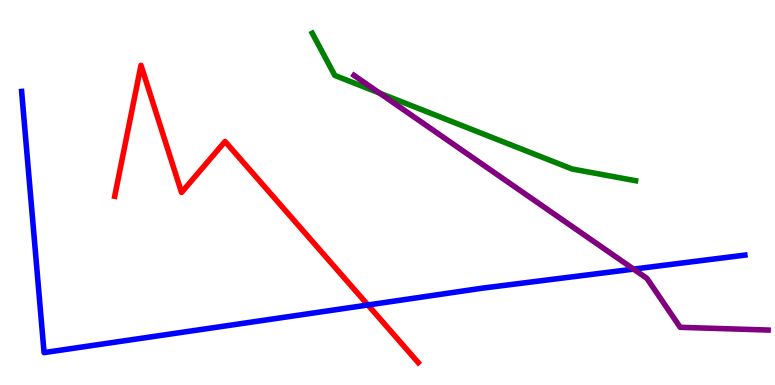[{'lines': ['blue', 'red'], 'intersections': [{'x': 4.75, 'y': 2.08}]}, {'lines': ['green', 'red'], 'intersections': []}, {'lines': ['purple', 'red'], 'intersections': []}, {'lines': ['blue', 'green'], 'intersections': []}, {'lines': ['blue', 'purple'], 'intersections': [{'x': 8.18, 'y': 3.01}]}, {'lines': ['green', 'purple'], 'intersections': [{'x': 4.9, 'y': 7.58}]}]